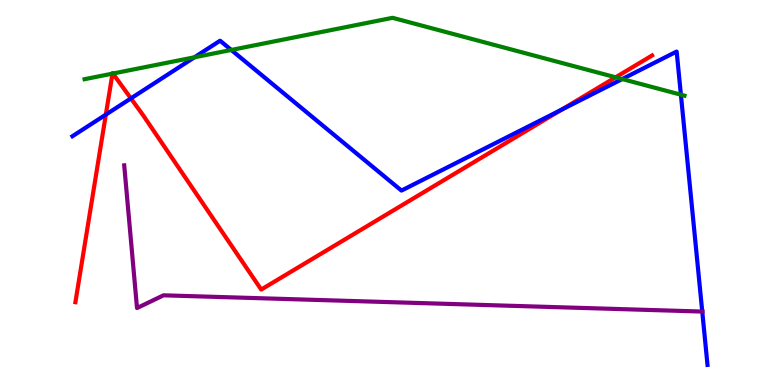[{'lines': ['blue', 'red'], 'intersections': [{'x': 1.37, 'y': 7.02}, {'x': 1.69, 'y': 7.44}, {'x': 7.24, 'y': 7.15}]}, {'lines': ['green', 'red'], 'intersections': [{'x': 1.45, 'y': 8.09}, {'x': 1.46, 'y': 8.09}, {'x': 7.94, 'y': 7.99}]}, {'lines': ['purple', 'red'], 'intersections': []}, {'lines': ['blue', 'green'], 'intersections': [{'x': 2.51, 'y': 8.51}, {'x': 2.98, 'y': 8.7}, {'x': 8.03, 'y': 7.95}, {'x': 8.79, 'y': 7.54}]}, {'lines': ['blue', 'purple'], 'intersections': [{'x': 9.06, 'y': 1.91}]}, {'lines': ['green', 'purple'], 'intersections': []}]